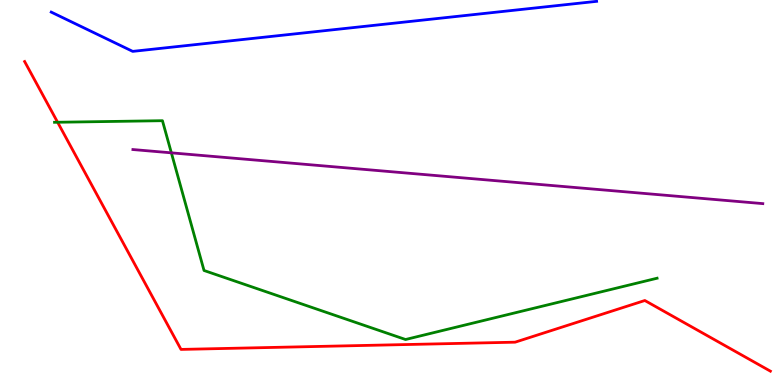[{'lines': ['blue', 'red'], 'intersections': []}, {'lines': ['green', 'red'], 'intersections': [{'x': 0.743, 'y': 6.82}]}, {'lines': ['purple', 'red'], 'intersections': []}, {'lines': ['blue', 'green'], 'intersections': []}, {'lines': ['blue', 'purple'], 'intersections': []}, {'lines': ['green', 'purple'], 'intersections': [{'x': 2.21, 'y': 6.03}]}]